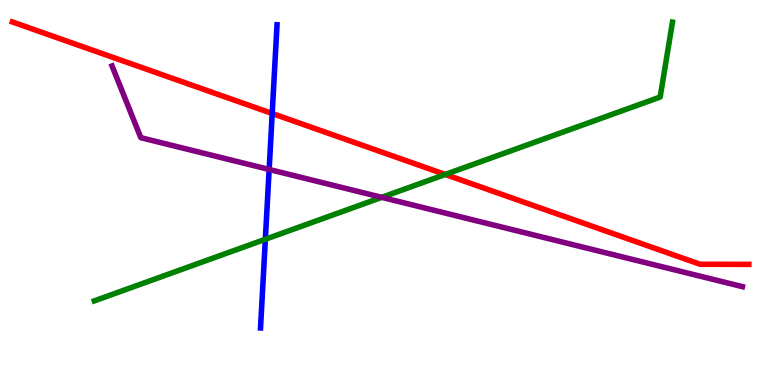[{'lines': ['blue', 'red'], 'intersections': [{'x': 3.51, 'y': 7.05}]}, {'lines': ['green', 'red'], 'intersections': [{'x': 5.75, 'y': 5.47}]}, {'lines': ['purple', 'red'], 'intersections': []}, {'lines': ['blue', 'green'], 'intersections': [{'x': 3.42, 'y': 3.79}]}, {'lines': ['blue', 'purple'], 'intersections': [{'x': 3.47, 'y': 5.6}]}, {'lines': ['green', 'purple'], 'intersections': [{'x': 4.93, 'y': 4.87}]}]